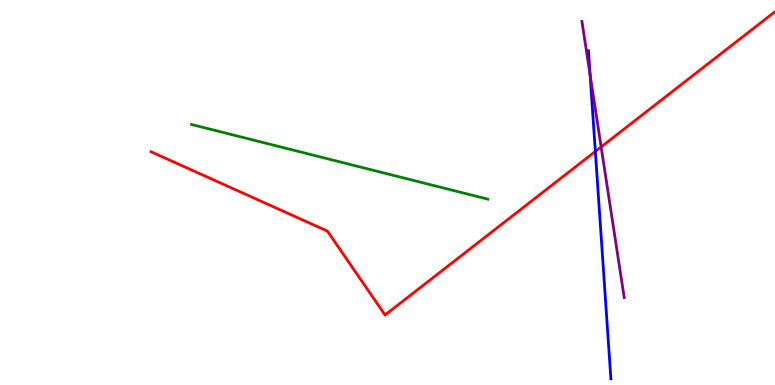[{'lines': ['blue', 'red'], 'intersections': [{'x': 7.68, 'y': 6.07}]}, {'lines': ['green', 'red'], 'intersections': []}, {'lines': ['purple', 'red'], 'intersections': [{'x': 7.76, 'y': 6.18}]}, {'lines': ['blue', 'green'], 'intersections': []}, {'lines': ['blue', 'purple'], 'intersections': [{'x': 7.61, 'y': 8.05}]}, {'lines': ['green', 'purple'], 'intersections': []}]